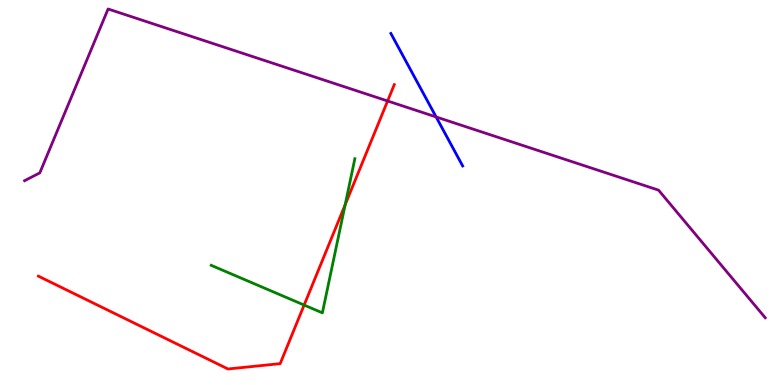[{'lines': ['blue', 'red'], 'intersections': []}, {'lines': ['green', 'red'], 'intersections': [{'x': 3.92, 'y': 2.08}, {'x': 4.45, 'y': 4.68}]}, {'lines': ['purple', 'red'], 'intersections': [{'x': 5.0, 'y': 7.38}]}, {'lines': ['blue', 'green'], 'intersections': []}, {'lines': ['blue', 'purple'], 'intersections': [{'x': 5.63, 'y': 6.96}]}, {'lines': ['green', 'purple'], 'intersections': []}]